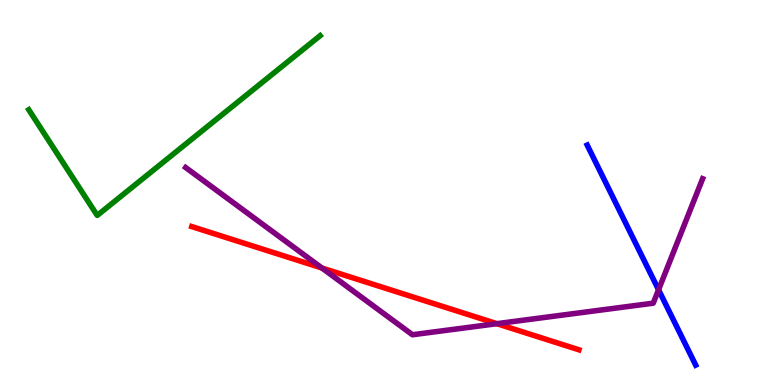[{'lines': ['blue', 'red'], 'intersections': []}, {'lines': ['green', 'red'], 'intersections': []}, {'lines': ['purple', 'red'], 'intersections': [{'x': 4.15, 'y': 3.04}, {'x': 6.41, 'y': 1.59}]}, {'lines': ['blue', 'green'], 'intersections': []}, {'lines': ['blue', 'purple'], 'intersections': [{'x': 8.5, 'y': 2.47}]}, {'lines': ['green', 'purple'], 'intersections': []}]